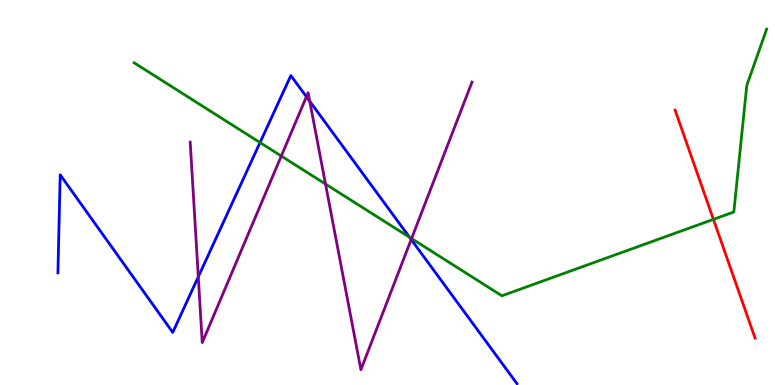[{'lines': ['blue', 'red'], 'intersections': []}, {'lines': ['green', 'red'], 'intersections': [{'x': 9.21, 'y': 4.3}]}, {'lines': ['purple', 'red'], 'intersections': []}, {'lines': ['blue', 'green'], 'intersections': [{'x': 3.36, 'y': 6.3}, {'x': 5.28, 'y': 3.84}]}, {'lines': ['blue', 'purple'], 'intersections': [{'x': 2.56, 'y': 2.81}, {'x': 3.95, 'y': 7.49}, {'x': 4.0, 'y': 7.37}, {'x': 5.31, 'y': 3.78}]}, {'lines': ['green', 'purple'], 'intersections': [{'x': 3.63, 'y': 5.95}, {'x': 4.2, 'y': 5.22}, {'x': 5.31, 'y': 3.8}]}]